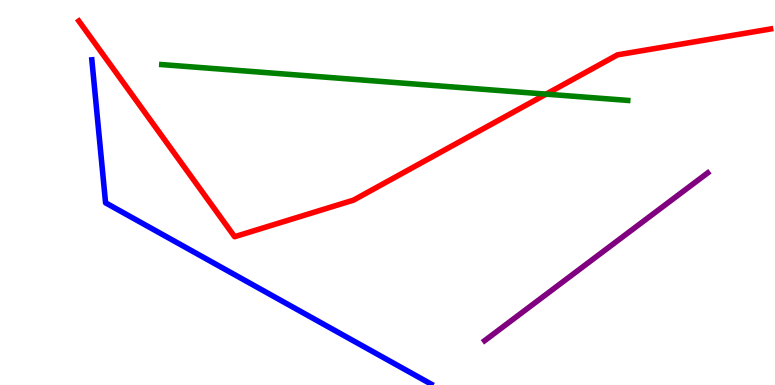[{'lines': ['blue', 'red'], 'intersections': []}, {'lines': ['green', 'red'], 'intersections': [{'x': 7.05, 'y': 7.55}]}, {'lines': ['purple', 'red'], 'intersections': []}, {'lines': ['blue', 'green'], 'intersections': []}, {'lines': ['blue', 'purple'], 'intersections': []}, {'lines': ['green', 'purple'], 'intersections': []}]